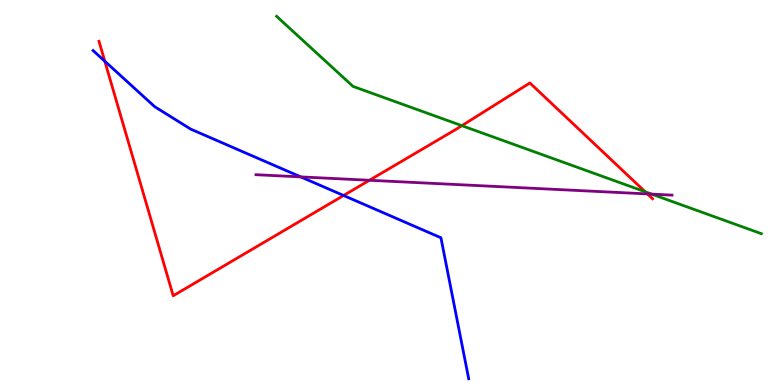[{'lines': ['blue', 'red'], 'intersections': [{'x': 1.35, 'y': 8.41}, {'x': 4.43, 'y': 4.92}]}, {'lines': ['green', 'red'], 'intersections': [{'x': 5.96, 'y': 6.74}, {'x': 8.32, 'y': 5.02}]}, {'lines': ['purple', 'red'], 'intersections': [{'x': 4.77, 'y': 5.32}, {'x': 8.35, 'y': 4.96}]}, {'lines': ['blue', 'green'], 'intersections': []}, {'lines': ['blue', 'purple'], 'intersections': [{'x': 3.88, 'y': 5.41}]}, {'lines': ['green', 'purple'], 'intersections': [{'x': 8.41, 'y': 4.96}]}]